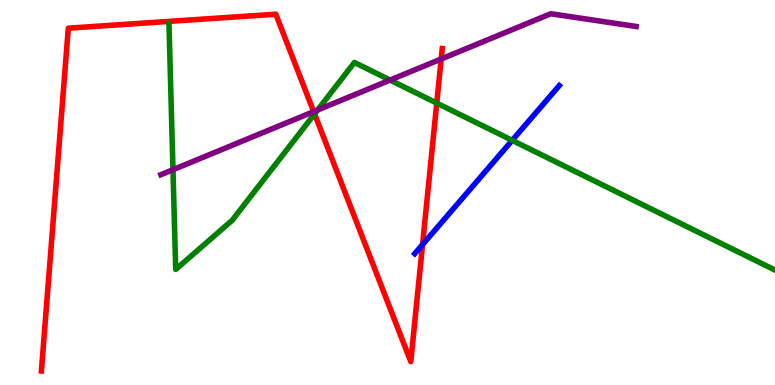[{'lines': ['blue', 'red'], 'intersections': [{'x': 5.45, 'y': 3.65}]}, {'lines': ['green', 'red'], 'intersections': [{'x': 4.06, 'y': 7.04}, {'x': 5.64, 'y': 7.32}]}, {'lines': ['purple', 'red'], 'intersections': [{'x': 4.05, 'y': 7.1}, {'x': 5.69, 'y': 8.47}]}, {'lines': ['blue', 'green'], 'intersections': [{'x': 6.61, 'y': 6.35}]}, {'lines': ['blue', 'purple'], 'intersections': []}, {'lines': ['green', 'purple'], 'intersections': [{'x': 2.23, 'y': 5.59}, {'x': 4.1, 'y': 7.14}, {'x': 5.03, 'y': 7.92}]}]